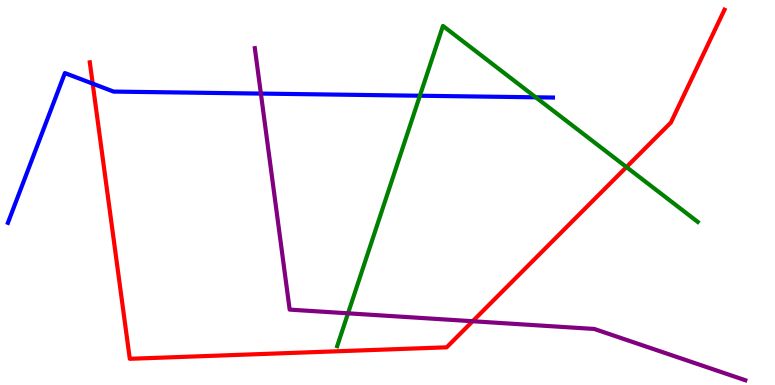[{'lines': ['blue', 'red'], 'intersections': [{'x': 1.2, 'y': 7.83}]}, {'lines': ['green', 'red'], 'intersections': [{'x': 8.08, 'y': 5.66}]}, {'lines': ['purple', 'red'], 'intersections': [{'x': 6.1, 'y': 1.66}]}, {'lines': ['blue', 'green'], 'intersections': [{'x': 5.42, 'y': 7.51}, {'x': 6.91, 'y': 7.47}]}, {'lines': ['blue', 'purple'], 'intersections': [{'x': 3.37, 'y': 7.57}]}, {'lines': ['green', 'purple'], 'intersections': [{'x': 4.49, 'y': 1.86}]}]